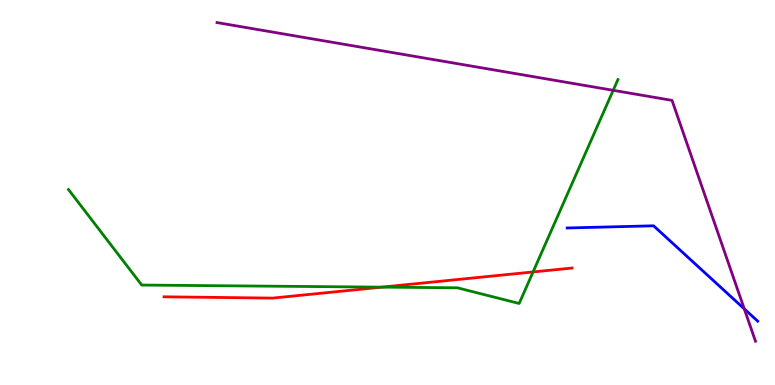[{'lines': ['blue', 'red'], 'intersections': []}, {'lines': ['green', 'red'], 'intersections': [{'x': 4.93, 'y': 2.54}, {'x': 6.88, 'y': 2.94}]}, {'lines': ['purple', 'red'], 'intersections': []}, {'lines': ['blue', 'green'], 'intersections': []}, {'lines': ['blue', 'purple'], 'intersections': [{'x': 9.6, 'y': 1.98}]}, {'lines': ['green', 'purple'], 'intersections': [{'x': 7.91, 'y': 7.65}]}]